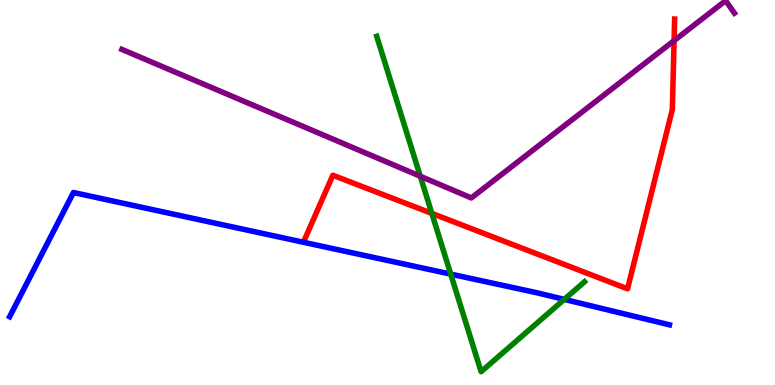[{'lines': ['blue', 'red'], 'intersections': []}, {'lines': ['green', 'red'], 'intersections': [{'x': 5.57, 'y': 4.46}]}, {'lines': ['purple', 'red'], 'intersections': [{'x': 8.7, 'y': 8.94}]}, {'lines': ['blue', 'green'], 'intersections': [{'x': 5.82, 'y': 2.88}, {'x': 7.28, 'y': 2.22}]}, {'lines': ['blue', 'purple'], 'intersections': []}, {'lines': ['green', 'purple'], 'intersections': [{'x': 5.42, 'y': 5.42}]}]